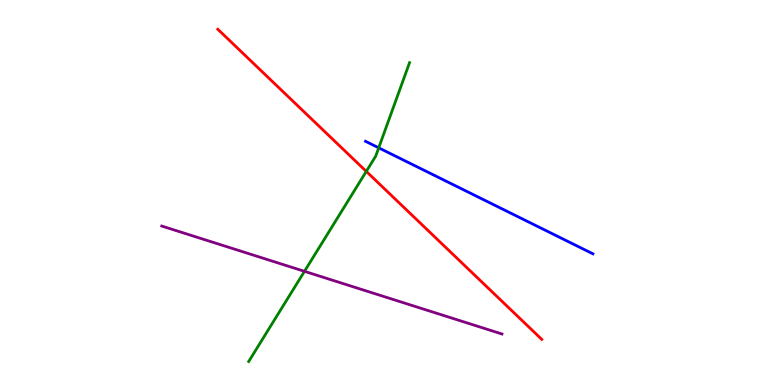[{'lines': ['blue', 'red'], 'intersections': []}, {'lines': ['green', 'red'], 'intersections': [{'x': 4.73, 'y': 5.55}]}, {'lines': ['purple', 'red'], 'intersections': []}, {'lines': ['blue', 'green'], 'intersections': [{'x': 4.89, 'y': 6.16}]}, {'lines': ['blue', 'purple'], 'intersections': []}, {'lines': ['green', 'purple'], 'intersections': [{'x': 3.93, 'y': 2.95}]}]